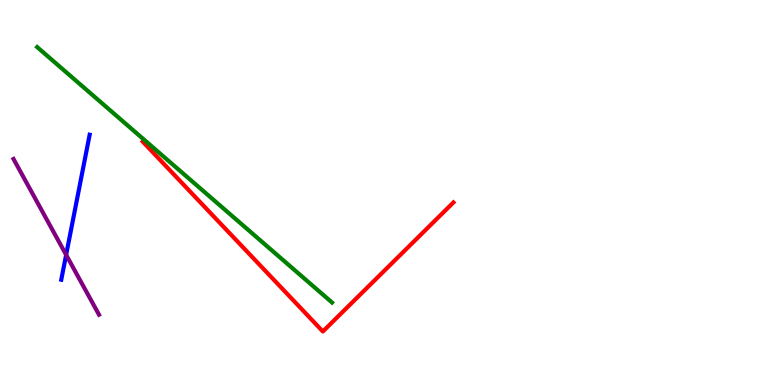[{'lines': ['blue', 'red'], 'intersections': []}, {'lines': ['green', 'red'], 'intersections': []}, {'lines': ['purple', 'red'], 'intersections': []}, {'lines': ['blue', 'green'], 'intersections': []}, {'lines': ['blue', 'purple'], 'intersections': [{'x': 0.853, 'y': 3.38}]}, {'lines': ['green', 'purple'], 'intersections': []}]